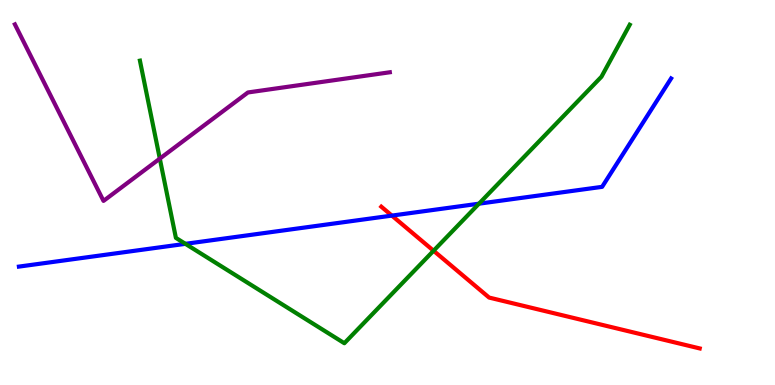[{'lines': ['blue', 'red'], 'intersections': [{'x': 5.06, 'y': 4.4}]}, {'lines': ['green', 'red'], 'intersections': [{'x': 5.59, 'y': 3.49}]}, {'lines': ['purple', 'red'], 'intersections': []}, {'lines': ['blue', 'green'], 'intersections': [{'x': 2.39, 'y': 3.67}, {'x': 6.18, 'y': 4.71}]}, {'lines': ['blue', 'purple'], 'intersections': []}, {'lines': ['green', 'purple'], 'intersections': [{'x': 2.06, 'y': 5.88}]}]